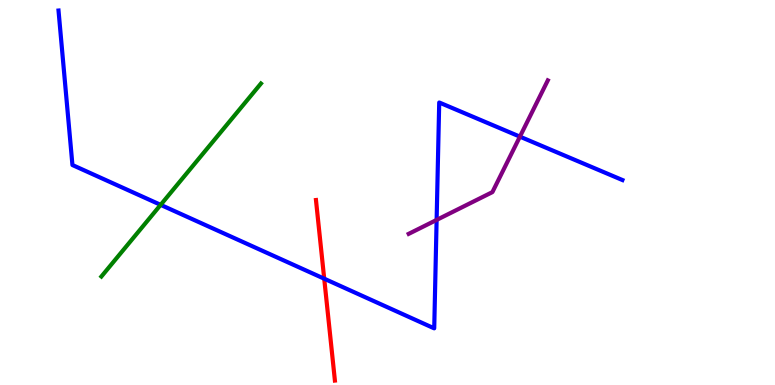[{'lines': ['blue', 'red'], 'intersections': [{'x': 4.18, 'y': 2.76}]}, {'lines': ['green', 'red'], 'intersections': []}, {'lines': ['purple', 'red'], 'intersections': []}, {'lines': ['blue', 'green'], 'intersections': [{'x': 2.07, 'y': 4.68}]}, {'lines': ['blue', 'purple'], 'intersections': [{'x': 5.63, 'y': 4.29}, {'x': 6.71, 'y': 6.45}]}, {'lines': ['green', 'purple'], 'intersections': []}]